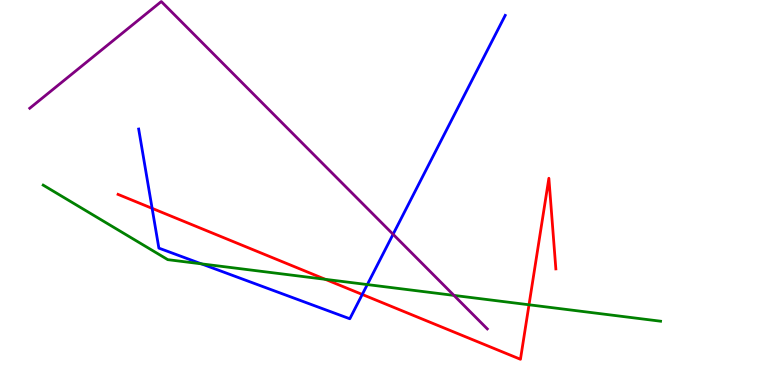[{'lines': ['blue', 'red'], 'intersections': [{'x': 1.96, 'y': 4.59}, {'x': 4.67, 'y': 2.35}]}, {'lines': ['green', 'red'], 'intersections': [{'x': 4.2, 'y': 2.74}, {'x': 6.83, 'y': 2.08}]}, {'lines': ['purple', 'red'], 'intersections': []}, {'lines': ['blue', 'green'], 'intersections': [{'x': 2.6, 'y': 3.15}, {'x': 4.74, 'y': 2.61}]}, {'lines': ['blue', 'purple'], 'intersections': [{'x': 5.07, 'y': 3.91}]}, {'lines': ['green', 'purple'], 'intersections': [{'x': 5.86, 'y': 2.33}]}]